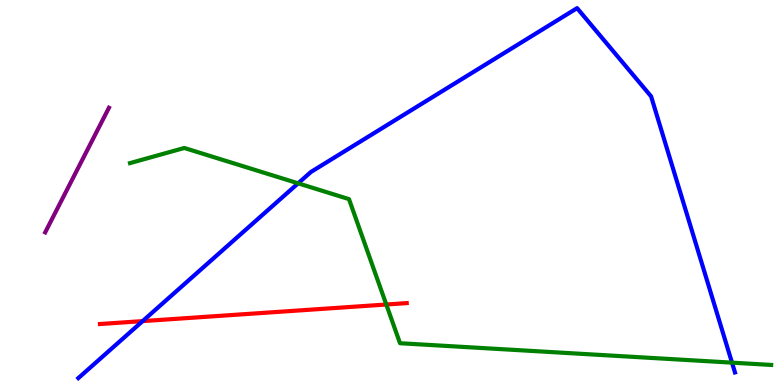[{'lines': ['blue', 'red'], 'intersections': [{'x': 1.84, 'y': 1.66}]}, {'lines': ['green', 'red'], 'intersections': [{'x': 4.98, 'y': 2.09}]}, {'lines': ['purple', 'red'], 'intersections': []}, {'lines': ['blue', 'green'], 'intersections': [{'x': 3.85, 'y': 5.24}, {'x': 9.45, 'y': 0.581}]}, {'lines': ['blue', 'purple'], 'intersections': []}, {'lines': ['green', 'purple'], 'intersections': []}]